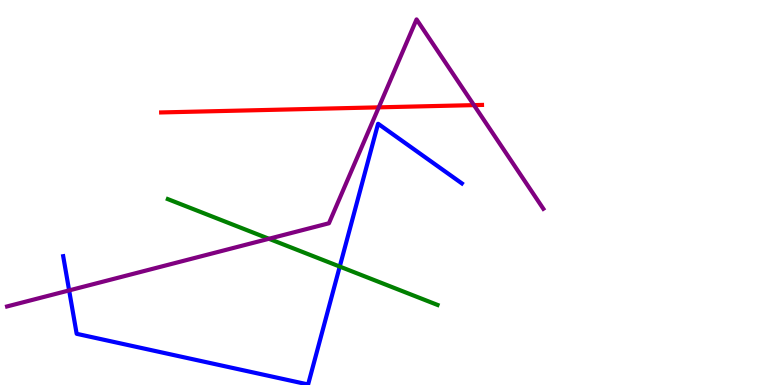[{'lines': ['blue', 'red'], 'intersections': []}, {'lines': ['green', 'red'], 'intersections': []}, {'lines': ['purple', 'red'], 'intersections': [{'x': 4.89, 'y': 7.21}, {'x': 6.12, 'y': 7.27}]}, {'lines': ['blue', 'green'], 'intersections': [{'x': 4.38, 'y': 3.08}]}, {'lines': ['blue', 'purple'], 'intersections': [{'x': 0.892, 'y': 2.46}]}, {'lines': ['green', 'purple'], 'intersections': [{'x': 3.47, 'y': 3.8}]}]